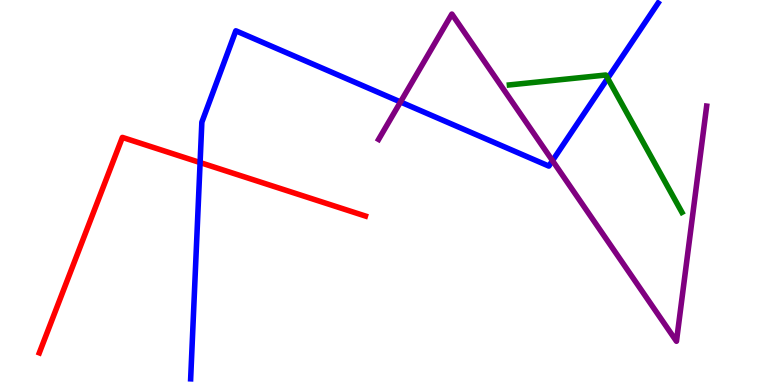[{'lines': ['blue', 'red'], 'intersections': [{'x': 2.58, 'y': 5.78}]}, {'lines': ['green', 'red'], 'intersections': []}, {'lines': ['purple', 'red'], 'intersections': []}, {'lines': ['blue', 'green'], 'intersections': [{'x': 7.84, 'y': 7.97}]}, {'lines': ['blue', 'purple'], 'intersections': [{'x': 5.17, 'y': 7.35}, {'x': 7.13, 'y': 5.83}]}, {'lines': ['green', 'purple'], 'intersections': []}]